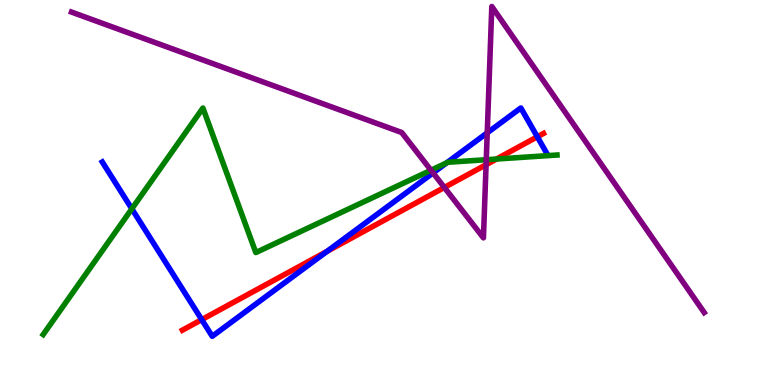[{'lines': ['blue', 'red'], 'intersections': [{'x': 2.6, 'y': 1.7}, {'x': 4.22, 'y': 3.47}, {'x': 6.93, 'y': 6.45}]}, {'lines': ['green', 'red'], 'intersections': [{'x': 6.41, 'y': 5.87}]}, {'lines': ['purple', 'red'], 'intersections': [{'x': 5.73, 'y': 5.13}, {'x': 6.27, 'y': 5.72}]}, {'lines': ['blue', 'green'], 'intersections': [{'x': 1.7, 'y': 4.58}, {'x': 5.76, 'y': 5.77}]}, {'lines': ['blue', 'purple'], 'intersections': [{'x': 5.59, 'y': 5.51}, {'x': 6.29, 'y': 6.55}]}, {'lines': ['green', 'purple'], 'intersections': [{'x': 5.56, 'y': 5.58}, {'x': 6.27, 'y': 5.85}]}]